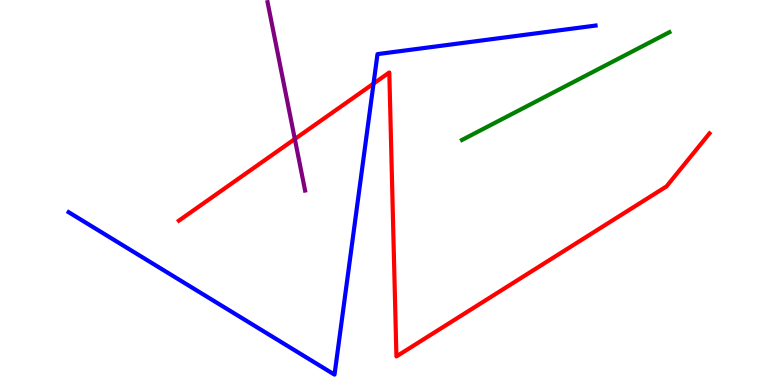[{'lines': ['blue', 'red'], 'intersections': [{'x': 4.82, 'y': 7.83}]}, {'lines': ['green', 'red'], 'intersections': []}, {'lines': ['purple', 'red'], 'intersections': [{'x': 3.8, 'y': 6.39}]}, {'lines': ['blue', 'green'], 'intersections': []}, {'lines': ['blue', 'purple'], 'intersections': []}, {'lines': ['green', 'purple'], 'intersections': []}]